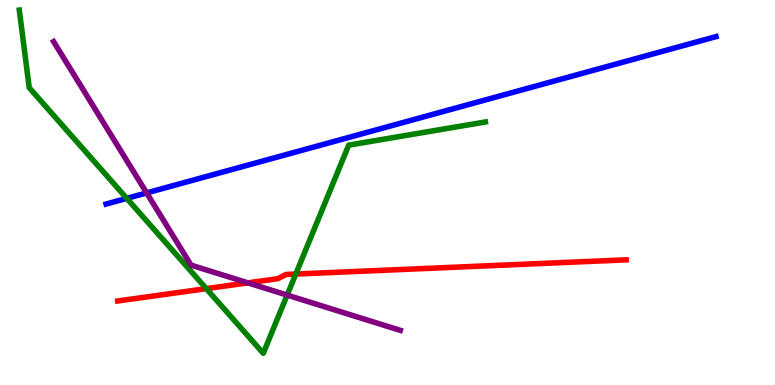[{'lines': ['blue', 'red'], 'intersections': []}, {'lines': ['green', 'red'], 'intersections': [{'x': 2.66, 'y': 2.5}, {'x': 3.82, 'y': 2.88}]}, {'lines': ['purple', 'red'], 'intersections': [{'x': 3.2, 'y': 2.65}]}, {'lines': ['blue', 'green'], 'intersections': [{'x': 1.64, 'y': 4.85}]}, {'lines': ['blue', 'purple'], 'intersections': [{'x': 1.89, 'y': 4.99}]}, {'lines': ['green', 'purple'], 'intersections': [{'x': 3.71, 'y': 2.34}]}]